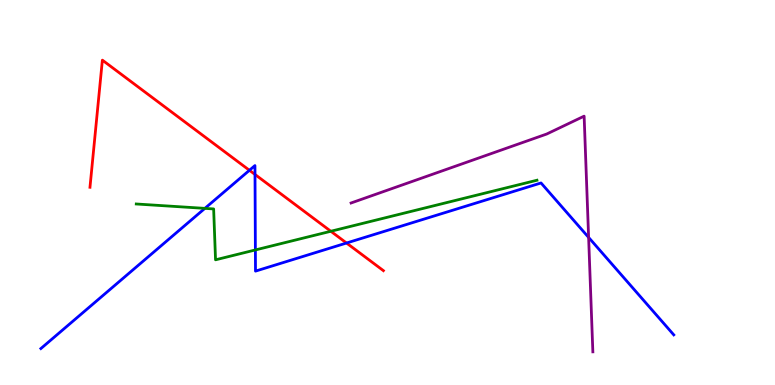[{'lines': ['blue', 'red'], 'intersections': [{'x': 3.22, 'y': 5.58}, {'x': 3.29, 'y': 5.47}, {'x': 4.47, 'y': 3.69}]}, {'lines': ['green', 'red'], 'intersections': [{'x': 4.27, 'y': 3.99}]}, {'lines': ['purple', 'red'], 'intersections': []}, {'lines': ['blue', 'green'], 'intersections': [{'x': 2.64, 'y': 4.59}, {'x': 3.3, 'y': 3.51}]}, {'lines': ['blue', 'purple'], 'intersections': [{'x': 7.6, 'y': 3.83}]}, {'lines': ['green', 'purple'], 'intersections': []}]